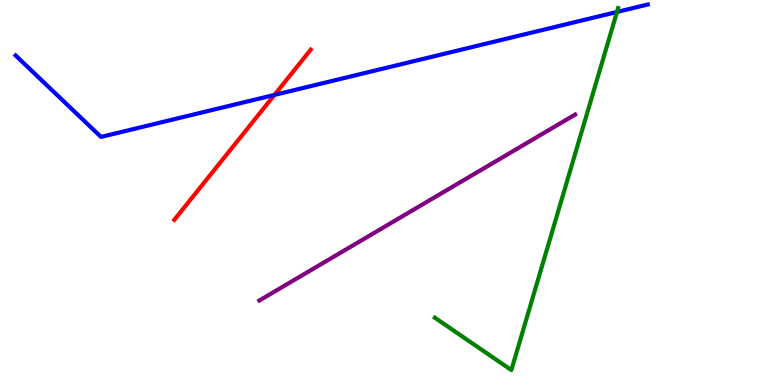[{'lines': ['blue', 'red'], 'intersections': [{'x': 3.54, 'y': 7.53}]}, {'lines': ['green', 'red'], 'intersections': []}, {'lines': ['purple', 'red'], 'intersections': []}, {'lines': ['blue', 'green'], 'intersections': [{'x': 7.96, 'y': 9.69}]}, {'lines': ['blue', 'purple'], 'intersections': []}, {'lines': ['green', 'purple'], 'intersections': []}]